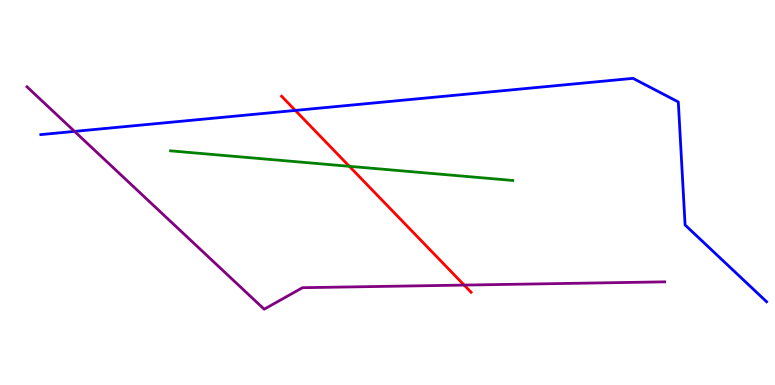[{'lines': ['blue', 'red'], 'intersections': [{'x': 3.81, 'y': 7.13}]}, {'lines': ['green', 'red'], 'intersections': [{'x': 4.51, 'y': 5.68}]}, {'lines': ['purple', 'red'], 'intersections': [{'x': 5.99, 'y': 2.6}]}, {'lines': ['blue', 'green'], 'intersections': []}, {'lines': ['blue', 'purple'], 'intersections': [{'x': 0.962, 'y': 6.59}]}, {'lines': ['green', 'purple'], 'intersections': []}]